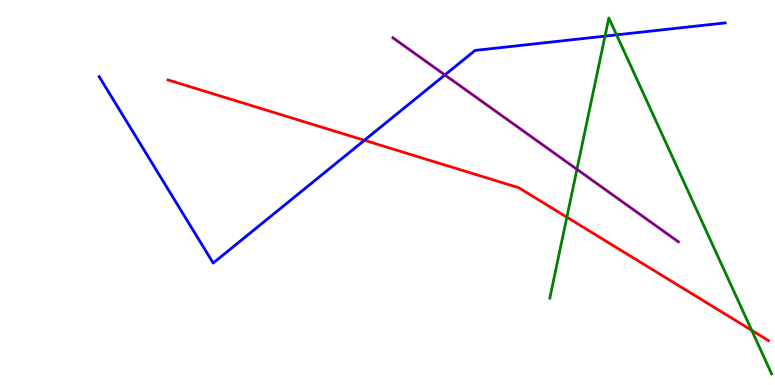[{'lines': ['blue', 'red'], 'intersections': [{'x': 4.7, 'y': 6.36}]}, {'lines': ['green', 'red'], 'intersections': [{'x': 7.31, 'y': 4.36}, {'x': 9.7, 'y': 1.42}]}, {'lines': ['purple', 'red'], 'intersections': []}, {'lines': ['blue', 'green'], 'intersections': [{'x': 7.81, 'y': 9.06}, {'x': 7.96, 'y': 9.09}]}, {'lines': ['blue', 'purple'], 'intersections': [{'x': 5.74, 'y': 8.05}]}, {'lines': ['green', 'purple'], 'intersections': [{'x': 7.44, 'y': 5.6}]}]